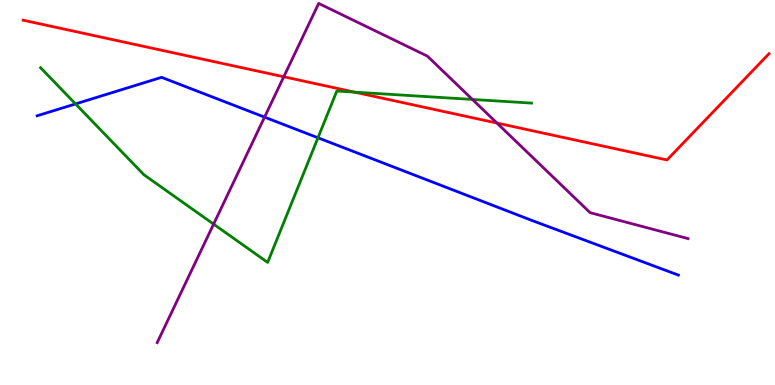[{'lines': ['blue', 'red'], 'intersections': []}, {'lines': ['green', 'red'], 'intersections': [{'x': 4.57, 'y': 7.61}]}, {'lines': ['purple', 'red'], 'intersections': [{'x': 3.66, 'y': 8.01}, {'x': 6.41, 'y': 6.8}]}, {'lines': ['blue', 'green'], 'intersections': [{'x': 0.975, 'y': 7.3}, {'x': 4.1, 'y': 6.42}]}, {'lines': ['blue', 'purple'], 'intersections': [{'x': 3.41, 'y': 6.96}]}, {'lines': ['green', 'purple'], 'intersections': [{'x': 2.76, 'y': 4.18}, {'x': 6.1, 'y': 7.42}]}]